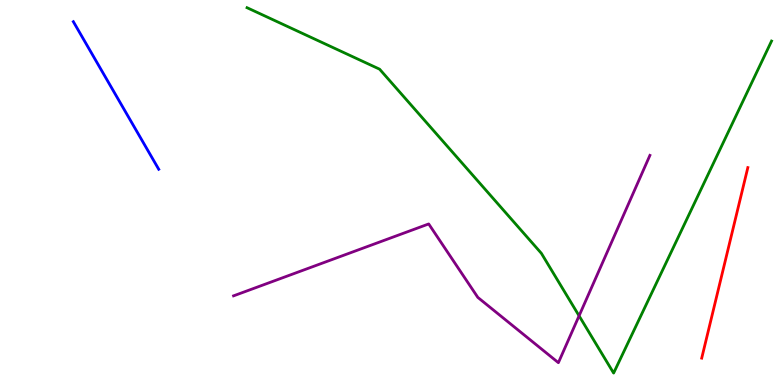[{'lines': ['blue', 'red'], 'intersections': []}, {'lines': ['green', 'red'], 'intersections': []}, {'lines': ['purple', 'red'], 'intersections': []}, {'lines': ['blue', 'green'], 'intersections': []}, {'lines': ['blue', 'purple'], 'intersections': []}, {'lines': ['green', 'purple'], 'intersections': [{'x': 7.47, 'y': 1.8}]}]